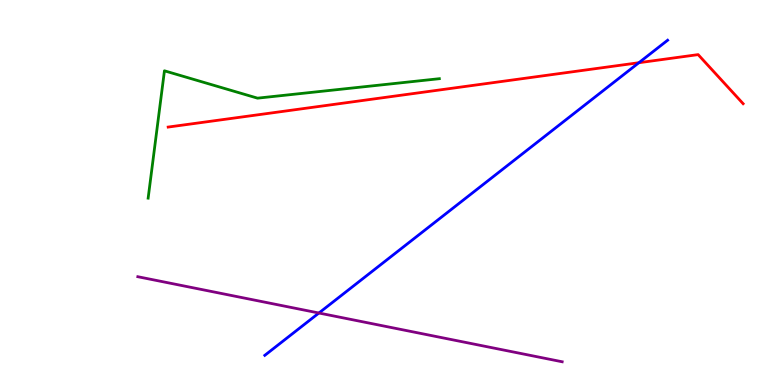[{'lines': ['blue', 'red'], 'intersections': [{'x': 8.24, 'y': 8.37}]}, {'lines': ['green', 'red'], 'intersections': []}, {'lines': ['purple', 'red'], 'intersections': []}, {'lines': ['blue', 'green'], 'intersections': []}, {'lines': ['blue', 'purple'], 'intersections': [{'x': 4.11, 'y': 1.87}]}, {'lines': ['green', 'purple'], 'intersections': []}]